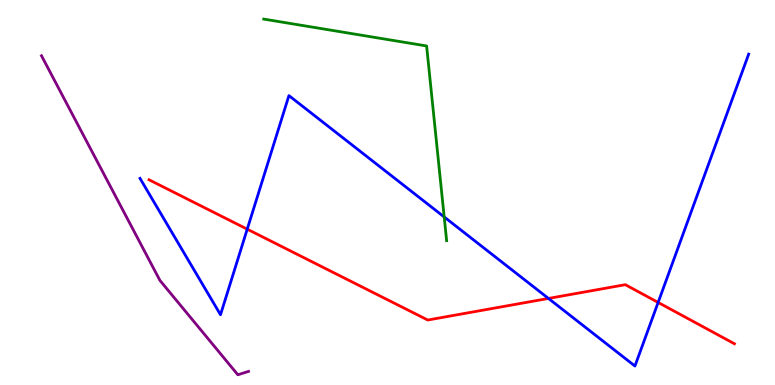[{'lines': ['blue', 'red'], 'intersections': [{'x': 3.19, 'y': 4.05}, {'x': 7.08, 'y': 2.25}, {'x': 8.49, 'y': 2.14}]}, {'lines': ['green', 'red'], 'intersections': []}, {'lines': ['purple', 'red'], 'intersections': []}, {'lines': ['blue', 'green'], 'intersections': [{'x': 5.73, 'y': 4.36}]}, {'lines': ['blue', 'purple'], 'intersections': []}, {'lines': ['green', 'purple'], 'intersections': []}]